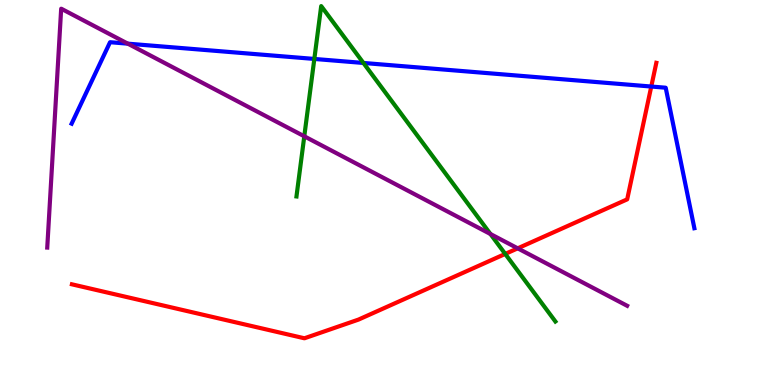[{'lines': ['blue', 'red'], 'intersections': [{'x': 8.4, 'y': 7.75}]}, {'lines': ['green', 'red'], 'intersections': [{'x': 6.52, 'y': 3.4}]}, {'lines': ['purple', 'red'], 'intersections': [{'x': 6.68, 'y': 3.55}]}, {'lines': ['blue', 'green'], 'intersections': [{'x': 4.06, 'y': 8.47}, {'x': 4.69, 'y': 8.36}]}, {'lines': ['blue', 'purple'], 'intersections': [{'x': 1.65, 'y': 8.87}]}, {'lines': ['green', 'purple'], 'intersections': [{'x': 3.93, 'y': 6.46}, {'x': 6.33, 'y': 3.92}]}]